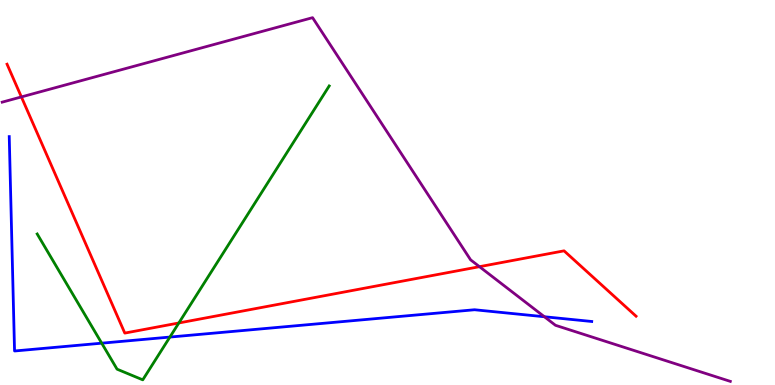[{'lines': ['blue', 'red'], 'intersections': []}, {'lines': ['green', 'red'], 'intersections': [{'x': 2.31, 'y': 1.61}]}, {'lines': ['purple', 'red'], 'intersections': [{'x': 0.276, 'y': 7.48}, {'x': 6.19, 'y': 3.07}]}, {'lines': ['blue', 'green'], 'intersections': [{'x': 1.31, 'y': 1.09}, {'x': 2.19, 'y': 1.25}]}, {'lines': ['blue', 'purple'], 'intersections': [{'x': 7.02, 'y': 1.77}]}, {'lines': ['green', 'purple'], 'intersections': []}]